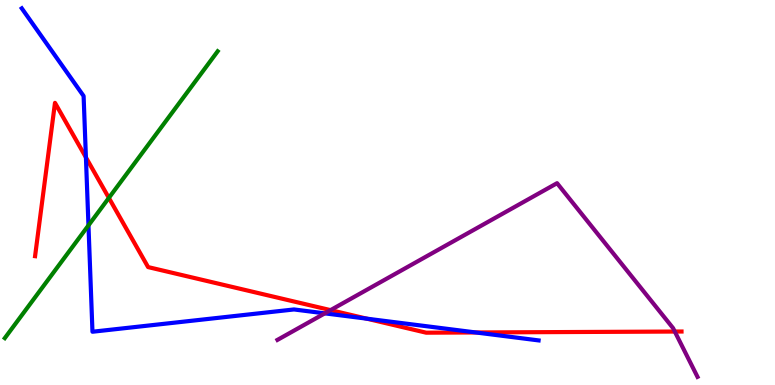[{'lines': ['blue', 'red'], 'intersections': [{'x': 1.11, 'y': 5.91}, {'x': 4.73, 'y': 1.72}, {'x': 6.14, 'y': 1.36}]}, {'lines': ['green', 'red'], 'intersections': [{'x': 1.4, 'y': 4.86}]}, {'lines': ['purple', 'red'], 'intersections': [{'x': 4.27, 'y': 1.94}, {'x': 8.71, 'y': 1.39}]}, {'lines': ['blue', 'green'], 'intersections': [{'x': 1.14, 'y': 4.15}]}, {'lines': ['blue', 'purple'], 'intersections': [{'x': 4.19, 'y': 1.86}]}, {'lines': ['green', 'purple'], 'intersections': []}]